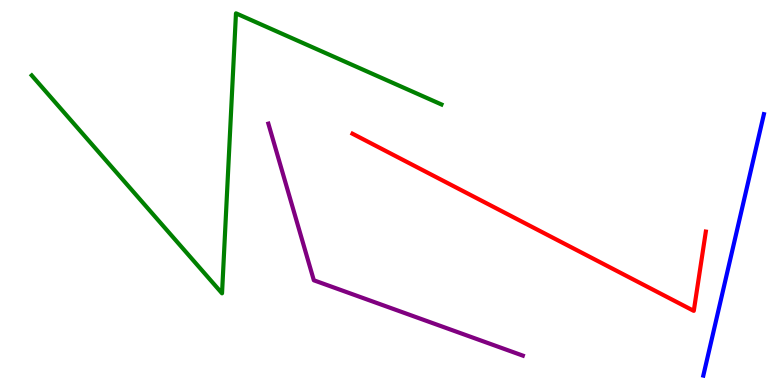[{'lines': ['blue', 'red'], 'intersections': []}, {'lines': ['green', 'red'], 'intersections': []}, {'lines': ['purple', 'red'], 'intersections': []}, {'lines': ['blue', 'green'], 'intersections': []}, {'lines': ['blue', 'purple'], 'intersections': []}, {'lines': ['green', 'purple'], 'intersections': []}]